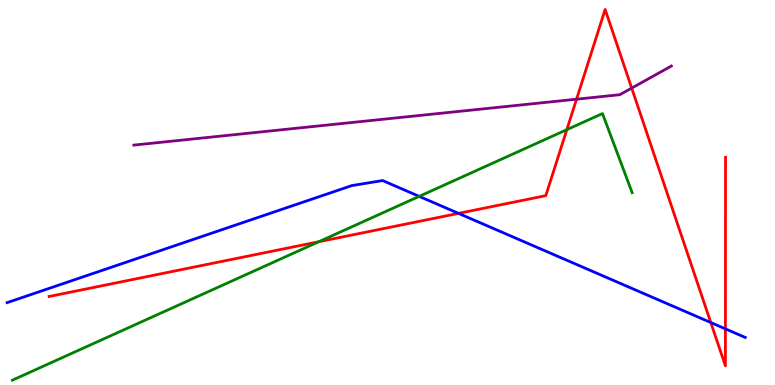[{'lines': ['blue', 'red'], 'intersections': [{'x': 5.92, 'y': 4.46}, {'x': 9.17, 'y': 1.62}, {'x': 9.36, 'y': 1.46}]}, {'lines': ['green', 'red'], 'intersections': [{'x': 4.11, 'y': 3.72}, {'x': 7.31, 'y': 6.63}]}, {'lines': ['purple', 'red'], 'intersections': [{'x': 7.44, 'y': 7.42}, {'x': 8.15, 'y': 7.71}]}, {'lines': ['blue', 'green'], 'intersections': [{'x': 5.41, 'y': 4.9}]}, {'lines': ['blue', 'purple'], 'intersections': []}, {'lines': ['green', 'purple'], 'intersections': []}]